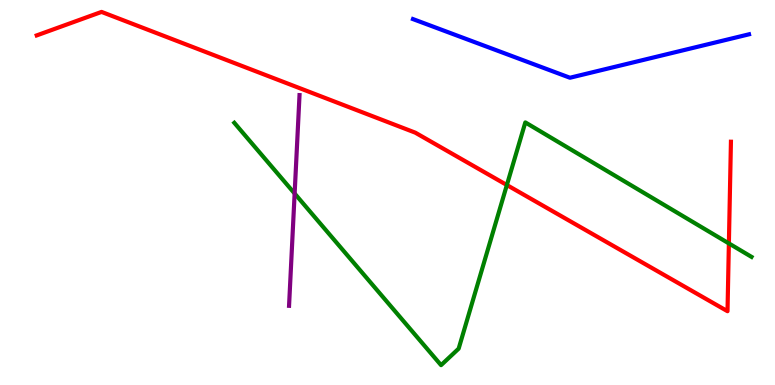[{'lines': ['blue', 'red'], 'intersections': []}, {'lines': ['green', 'red'], 'intersections': [{'x': 6.54, 'y': 5.19}, {'x': 9.4, 'y': 3.68}]}, {'lines': ['purple', 'red'], 'intersections': []}, {'lines': ['blue', 'green'], 'intersections': []}, {'lines': ['blue', 'purple'], 'intersections': []}, {'lines': ['green', 'purple'], 'intersections': [{'x': 3.8, 'y': 4.97}]}]